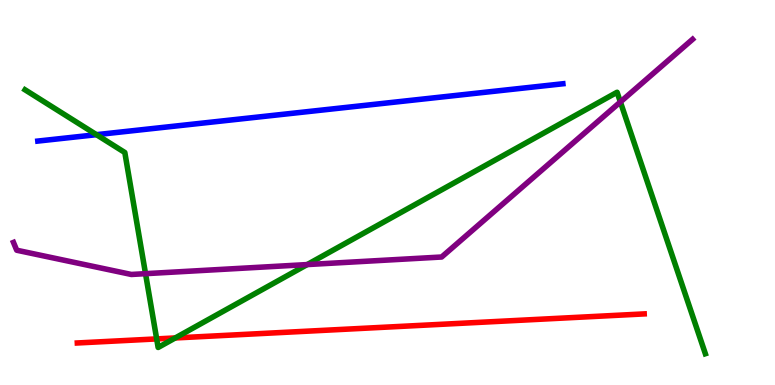[{'lines': ['blue', 'red'], 'intersections': []}, {'lines': ['green', 'red'], 'intersections': [{'x': 2.02, 'y': 1.2}, {'x': 2.26, 'y': 1.22}]}, {'lines': ['purple', 'red'], 'intersections': []}, {'lines': ['blue', 'green'], 'intersections': [{'x': 1.24, 'y': 6.5}]}, {'lines': ['blue', 'purple'], 'intersections': []}, {'lines': ['green', 'purple'], 'intersections': [{'x': 1.88, 'y': 2.89}, {'x': 3.96, 'y': 3.13}, {'x': 8.0, 'y': 7.35}]}]